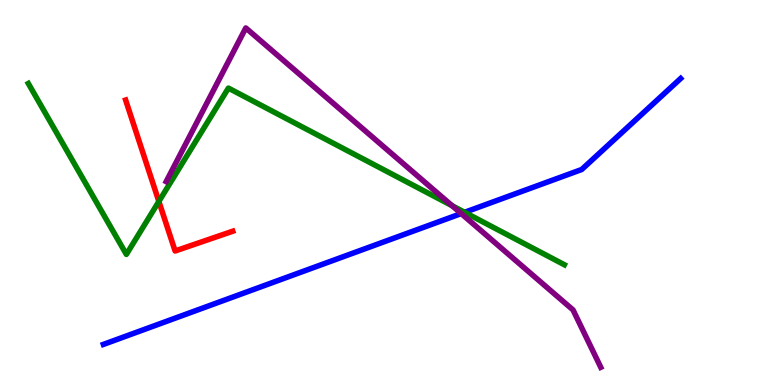[{'lines': ['blue', 'red'], 'intersections': []}, {'lines': ['green', 'red'], 'intersections': [{'x': 2.05, 'y': 4.77}]}, {'lines': ['purple', 'red'], 'intersections': []}, {'lines': ['blue', 'green'], 'intersections': [{'x': 6.0, 'y': 4.49}]}, {'lines': ['blue', 'purple'], 'intersections': [{'x': 5.95, 'y': 4.45}]}, {'lines': ['green', 'purple'], 'intersections': [{'x': 5.83, 'y': 4.66}]}]